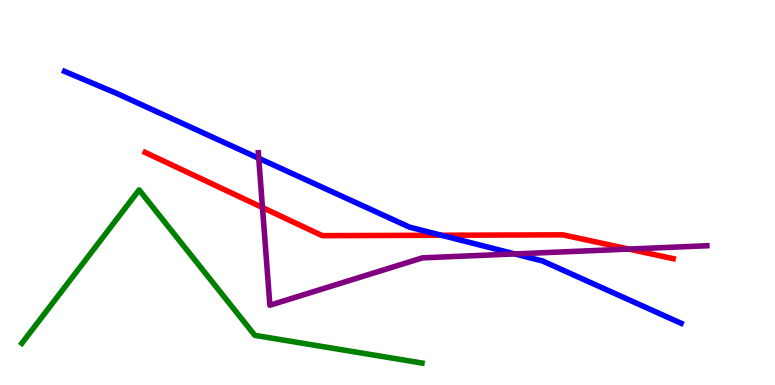[{'lines': ['blue', 'red'], 'intersections': [{'x': 5.7, 'y': 3.89}]}, {'lines': ['green', 'red'], 'intersections': []}, {'lines': ['purple', 'red'], 'intersections': [{'x': 3.39, 'y': 4.61}, {'x': 8.11, 'y': 3.53}]}, {'lines': ['blue', 'green'], 'intersections': []}, {'lines': ['blue', 'purple'], 'intersections': [{'x': 3.34, 'y': 5.89}, {'x': 6.64, 'y': 3.4}]}, {'lines': ['green', 'purple'], 'intersections': []}]